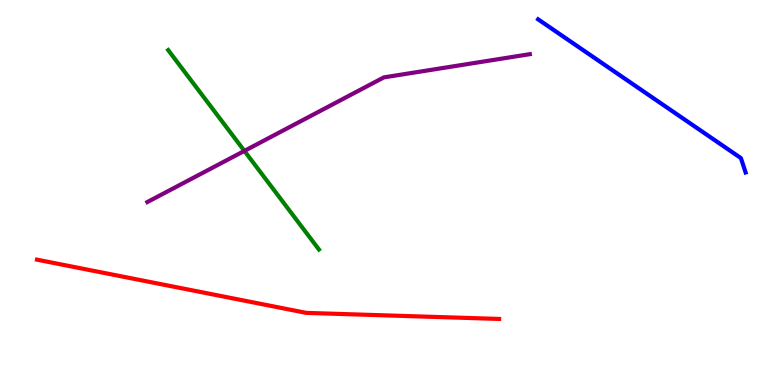[{'lines': ['blue', 'red'], 'intersections': []}, {'lines': ['green', 'red'], 'intersections': []}, {'lines': ['purple', 'red'], 'intersections': []}, {'lines': ['blue', 'green'], 'intersections': []}, {'lines': ['blue', 'purple'], 'intersections': []}, {'lines': ['green', 'purple'], 'intersections': [{'x': 3.15, 'y': 6.08}]}]